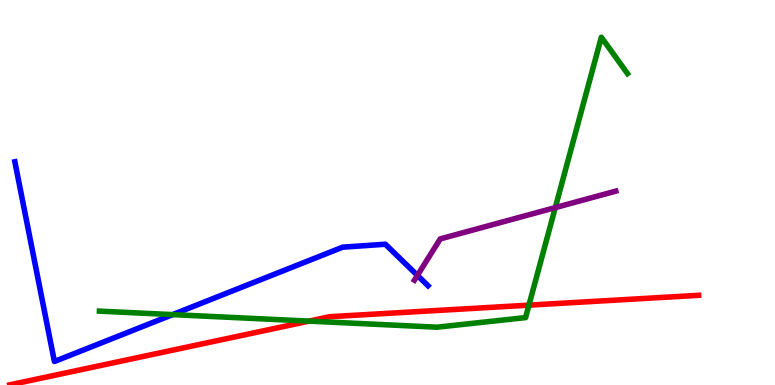[{'lines': ['blue', 'red'], 'intersections': []}, {'lines': ['green', 'red'], 'intersections': [{'x': 3.99, 'y': 1.66}, {'x': 6.82, 'y': 2.07}]}, {'lines': ['purple', 'red'], 'intersections': []}, {'lines': ['blue', 'green'], 'intersections': [{'x': 2.23, 'y': 1.83}]}, {'lines': ['blue', 'purple'], 'intersections': [{'x': 5.39, 'y': 2.85}]}, {'lines': ['green', 'purple'], 'intersections': [{'x': 7.17, 'y': 4.61}]}]